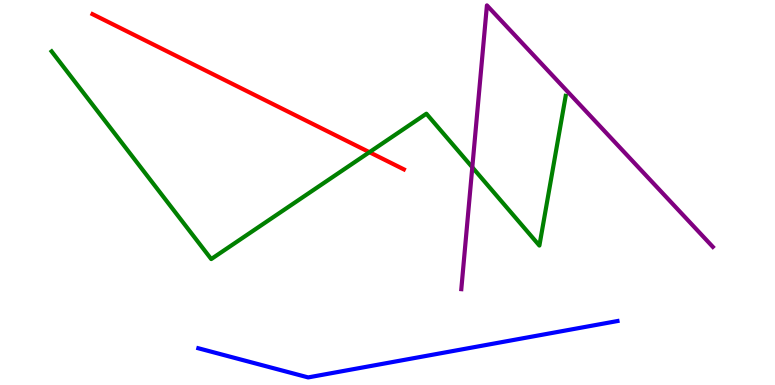[{'lines': ['blue', 'red'], 'intersections': []}, {'lines': ['green', 'red'], 'intersections': [{'x': 4.77, 'y': 6.05}]}, {'lines': ['purple', 'red'], 'intersections': []}, {'lines': ['blue', 'green'], 'intersections': []}, {'lines': ['blue', 'purple'], 'intersections': []}, {'lines': ['green', 'purple'], 'intersections': [{'x': 6.09, 'y': 5.65}]}]